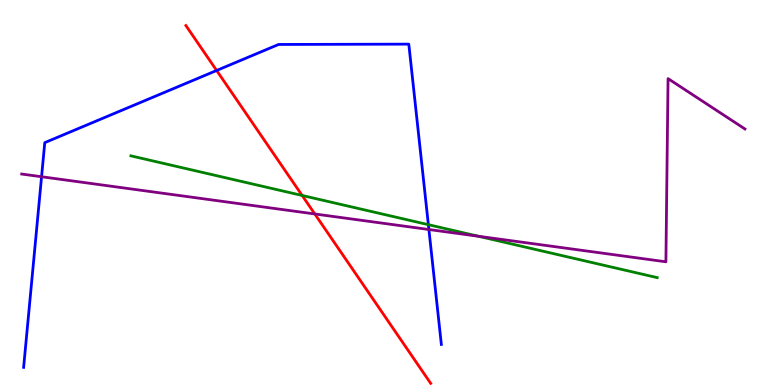[{'lines': ['blue', 'red'], 'intersections': [{'x': 2.8, 'y': 8.17}]}, {'lines': ['green', 'red'], 'intersections': [{'x': 3.9, 'y': 4.92}]}, {'lines': ['purple', 'red'], 'intersections': [{'x': 4.06, 'y': 4.44}]}, {'lines': ['blue', 'green'], 'intersections': [{'x': 5.53, 'y': 4.16}]}, {'lines': ['blue', 'purple'], 'intersections': [{'x': 0.536, 'y': 5.41}, {'x': 5.53, 'y': 4.04}]}, {'lines': ['green', 'purple'], 'intersections': [{'x': 6.17, 'y': 3.86}]}]